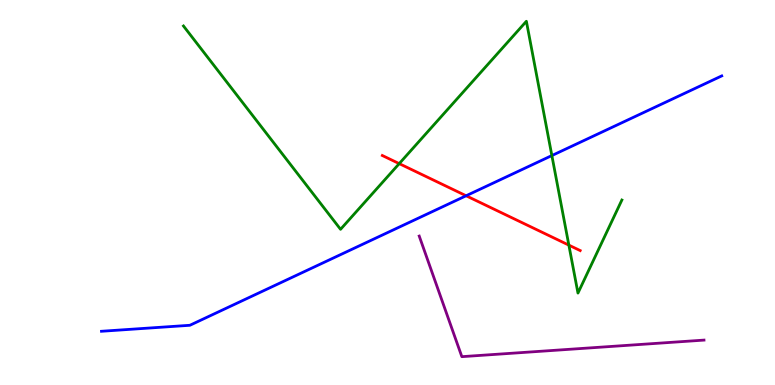[{'lines': ['blue', 'red'], 'intersections': [{'x': 6.01, 'y': 4.92}]}, {'lines': ['green', 'red'], 'intersections': [{'x': 5.15, 'y': 5.75}, {'x': 7.34, 'y': 3.63}]}, {'lines': ['purple', 'red'], 'intersections': []}, {'lines': ['blue', 'green'], 'intersections': [{'x': 7.12, 'y': 5.96}]}, {'lines': ['blue', 'purple'], 'intersections': []}, {'lines': ['green', 'purple'], 'intersections': []}]